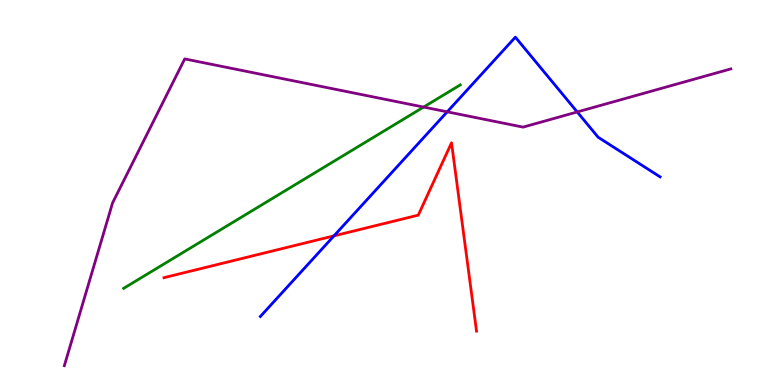[{'lines': ['blue', 'red'], 'intersections': [{'x': 4.31, 'y': 3.87}]}, {'lines': ['green', 'red'], 'intersections': []}, {'lines': ['purple', 'red'], 'intersections': []}, {'lines': ['blue', 'green'], 'intersections': []}, {'lines': ['blue', 'purple'], 'intersections': [{'x': 5.77, 'y': 7.1}, {'x': 7.45, 'y': 7.09}]}, {'lines': ['green', 'purple'], 'intersections': [{'x': 5.47, 'y': 7.22}]}]